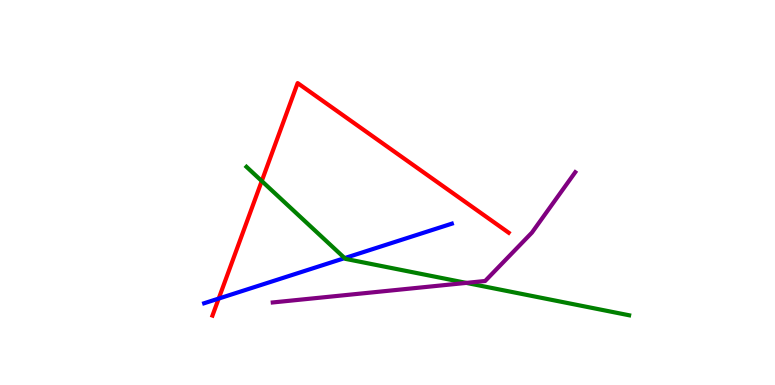[{'lines': ['blue', 'red'], 'intersections': [{'x': 2.82, 'y': 2.24}]}, {'lines': ['green', 'red'], 'intersections': [{'x': 3.38, 'y': 5.3}]}, {'lines': ['purple', 'red'], 'intersections': []}, {'lines': ['blue', 'green'], 'intersections': [{'x': 4.45, 'y': 3.3}]}, {'lines': ['blue', 'purple'], 'intersections': []}, {'lines': ['green', 'purple'], 'intersections': [{'x': 6.02, 'y': 2.65}]}]